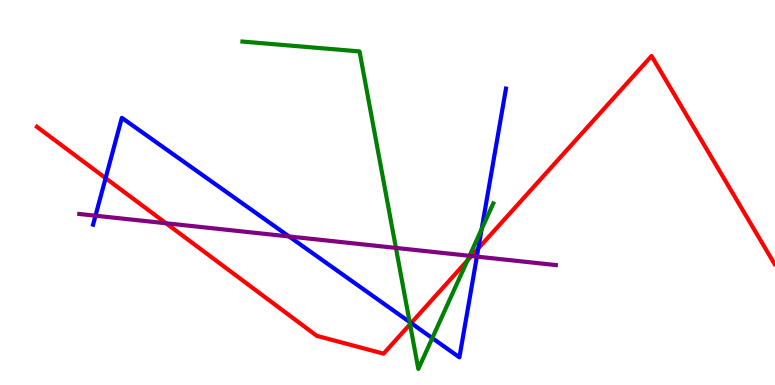[{'lines': ['blue', 'red'], 'intersections': [{'x': 1.36, 'y': 5.37}, {'x': 5.3, 'y': 1.61}, {'x': 6.17, 'y': 3.55}]}, {'lines': ['green', 'red'], 'intersections': [{'x': 5.29, 'y': 1.58}, {'x': 6.03, 'y': 3.23}]}, {'lines': ['purple', 'red'], 'intersections': [{'x': 2.14, 'y': 4.2}, {'x': 6.08, 'y': 3.35}]}, {'lines': ['blue', 'green'], 'intersections': [{'x': 5.29, 'y': 1.64}, {'x': 5.58, 'y': 1.22}, {'x': 6.21, 'y': 4.05}]}, {'lines': ['blue', 'purple'], 'intersections': [{'x': 1.23, 'y': 4.4}, {'x': 3.73, 'y': 3.86}, {'x': 6.15, 'y': 3.34}]}, {'lines': ['green', 'purple'], 'intersections': [{'x': 5.11, 'y': 3.56}, {'x': 6.06, 'y': 3.36}]}]